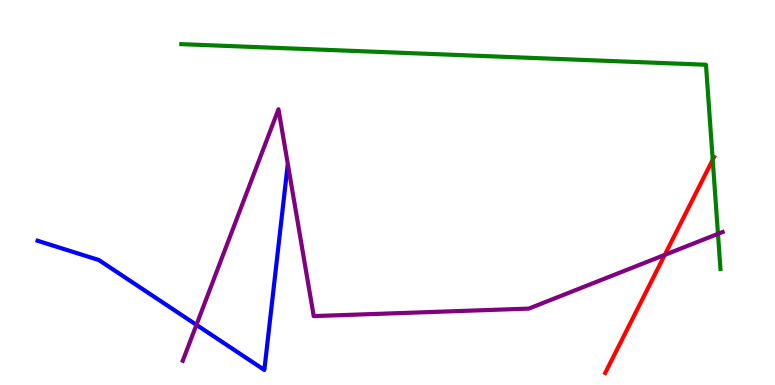[{'lines': ['blue', 'red'], 'intersections': []}, {'lines': ['green', 'red'], 'intersections': [{'x': 9.2, 'y': 5.85}]}, {'lines': ['purple', 'red'], 'intersections': [{'x': 8.58, 'y': 3.38}]}, {'lines': ['blue', 'green'], 'intersections': []}, {'lines': ['blue', 'purple'], 'intersections': [{'x': 2.53, 'y': 1.56}]}, {'lines': ['green', 'purple'], 'intersections': [{'x': 9.26, 'y': 3.93}]}]